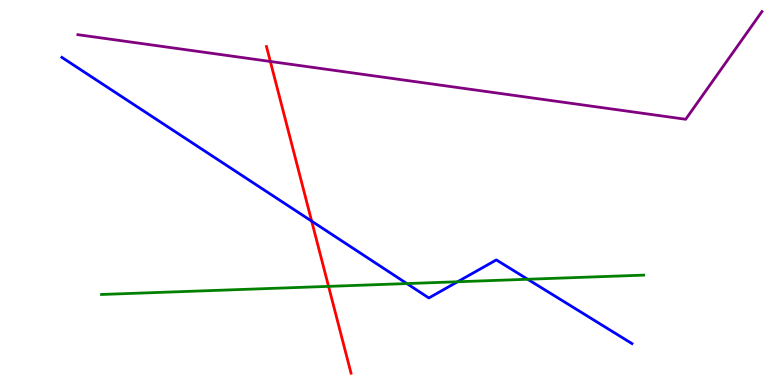[{'lines': ['blue', 'red'], 'intersections': [{'x': 4.02, 'y': 4.26}]}, {'lines': ['green', 'red'], 'intersections': [{'x': 4.24, 'y': 2.56}]}, {'lines': ['purple', 'red'], 'intersections': [{'x': 3.49, 'y': 8.4}]}, {'lines': ['blue', 'green'], 'intersections': [{'x': 5.25, 'y': 2.63}, {'x': 5.9, 'y': 2.68}, {'x': 6.81, 'y': 2.75}]}, {'lines': ['blue', 'purple'], 'intersections': []}, {'lines': ['green', 'purple'], 'intersections': []}]